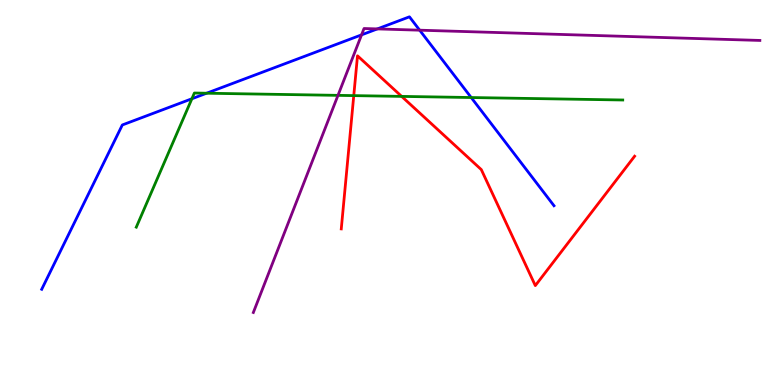[{'lines': ['blue', 'red'], 'intersections': []}, {'lines': ['green', 'red'], 'intersections': [{'x': 4.56, 'y': 7.52}, {'x': 5.18, 'y': 7.5}]}, {'lines': ['purple', 'red'], 'intersections': []}, {'lines': ['blue', 'green'], 'intersections': [{'x': 2.48, 'y': 7.43}, {'x': 2.67, 'y': 7.58}, {'x': 6.08, 'y': 7.47}]}, {'lines': ['blue', 'purple'], 'intersections': [{'x': 4.67, 'y': 9.09}, {'x': 4.87, 'y': 9.25}, {'x': 5.42, 'y': 9.22}]}, {'lines': ['green', 'purple'], 'intersections': [{'x': 4.36, 'y': 7.52}]}]